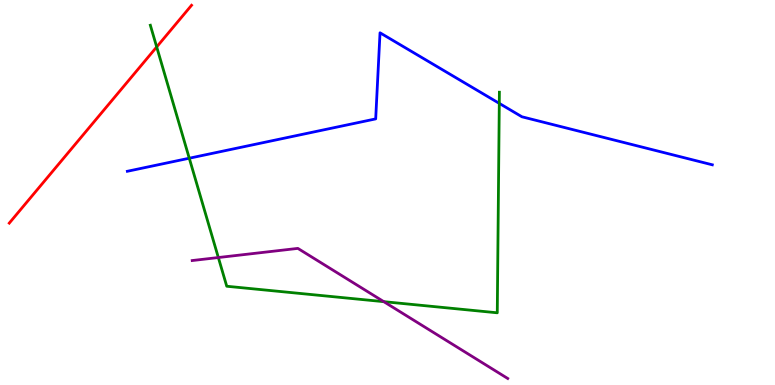[{'lines': ['blue', 'red'], 'intersections': []}, {'lines': ['green', 'red'], 'intersections': [{'x': 2.02, 'y': 8.78}]}, {'lines': ['purple', 'red'], 'intersections': []}, {'lines': ['blue', 'green'], 'intersections': [{'x': 2.44, 'y': 5.89}, {'x': 6.44, 'y': 7.31}]}, {'lines': ['blue', 'purple'], 'intersections': []}, {'lines': ['green', 'purple'], 'intersections': [{'x': 2.82, 'y': 3.31}, {'x': 4.95, 'y': 2.16}]}]